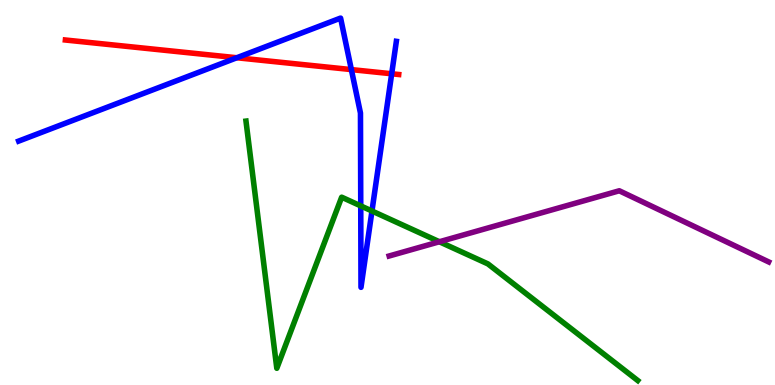[{'lines': ['blue', 'red'], 'intersections': [{'x': 3.06, 'y': 8.5}, {'x': 4.53, 'y': 8.19}, {'x': 5.05, 'y': 8.08}]}, {'lines': ['green', 'red'], 'intersections': []}, {'lines': ['purple', 'red'], 'intersections': []}, {'lines': ['blue', 'green'], 'intersections': [{'x': 4.65, 'y': 4.65}, {'x': 4.8, 'y': 4.52}]}, {'lines': ['blue', 'purple'], 'intersections': []}, {'lines': ['green', 'purple'], 'intersections': [{'x': 5.67, 'y': 3.72}]}]